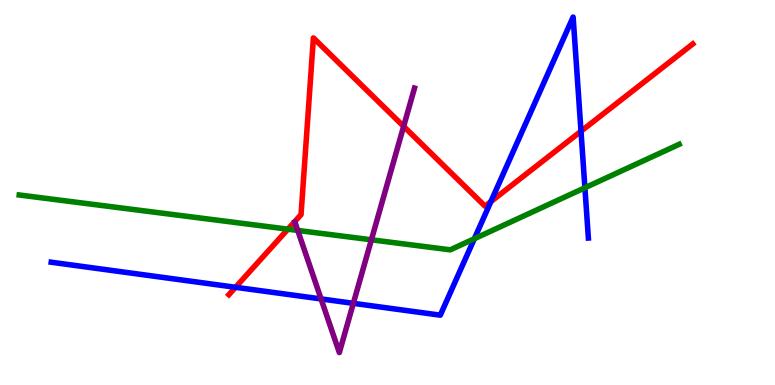[{'lines': ['blue', 'red'], 'intersections': [{'x': 3.04, 'y': 2.54}, {'x': 6.33, 'y': 4.76}, {'x': 7.5, 'y': 6.59}]}, {'lines': ['green', 'red'], 'intersections': [{'x': 3.71, 'y': 4.05}]}, {'lines': ['purple', 'red'], 'intersections': [{'x': 5.21, 'y': 6.72}]}, {'lines': ['blue', 'green'], 'intersections': [{'x': 6.12, 'y': 3.8}, {'x': 7.55, 'y': 5.12}]}, {'lines': ['blue', 'purple'], 'intersections': [{'x': 4.14, 'y': 2.24}, {'x': 4.56, 'y': 2.12}]}, {'lines': ['green', 'purple'], 'intersections': [{'x': 3.84, 'y': 4.01}, {'x': 4.79, 'y': 3.77}]}]